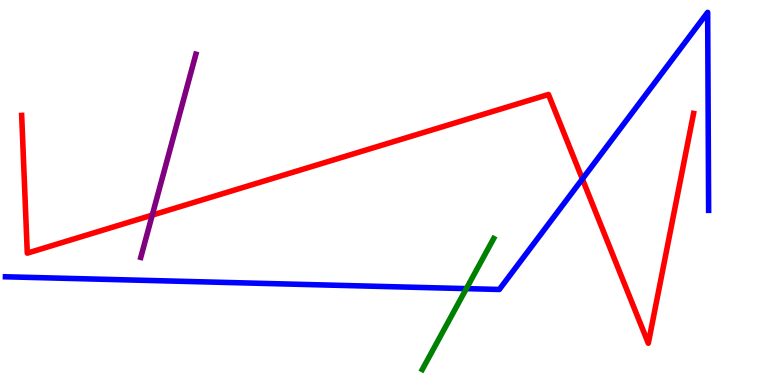[{'lines': ['blue', 'red'], 'intersections': [{'x': 7.51, 'y': 5.35}]}, {'lines': ['green', 'red'], 'intersections': []}, {'lines': ['purple', 'red'], 'intersections': [{'x': 1.96, 'y': 4.41}]}, {'lines': ['blue', 'green'], 'intersections': [{'x': 6.02, 'y': 2.5}]}, {'lines': ['blue', 'purple'], 'intersections': []}, {'lines': ['green', 'purple'], 'intersections': []}]